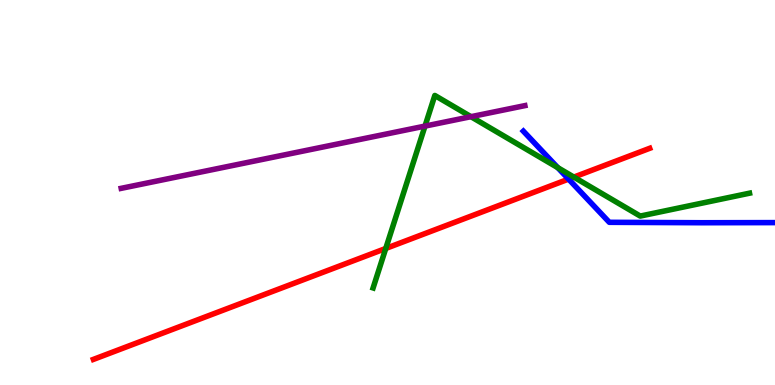[{'lines': ['blue', 'red'], 'intersections': [{'x': 7.34, 'y': 5.35}]}, {'lines': ['green', 'red'], 'intersections': [{'x': 4.98, 'y': 3.55}, {'x': 7.4, 'y': 5.4}]}, {'lines': ['purple', 'red'], 'intersections': []}, {'lines': ['blue', 'green'], 'intersections': [{'x': 7.2, 'y': 5.65}]}, {'lines': ['blue', 'purple'], 'intersections': []}, {'lines': ['green', 'purple'], 'intersections': [{'x': 5.48, 'y': 6.72}, {'x': 6.08, 'y': 6.97}]}]